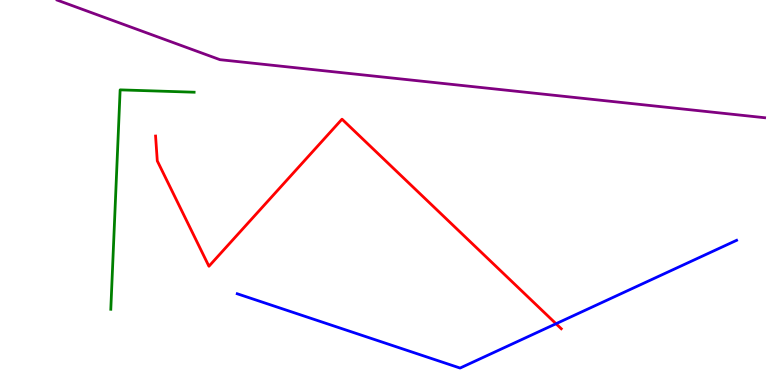[{'lines': ['blue', 'red'], 'intersections': [{'x': 7.17, 'y': 1.59}]}, {'lines': ['green', 'red'], 'intersections': []}, {'lines': ['purple', 'red'], 'intersections': []}, {'lines': ['blue', 'green'], 'intersections': []}, {'lines': ['blue', 'purple'], 'intersections': []}, {'lines': ['green', 'purple'], 'intersections': []}]